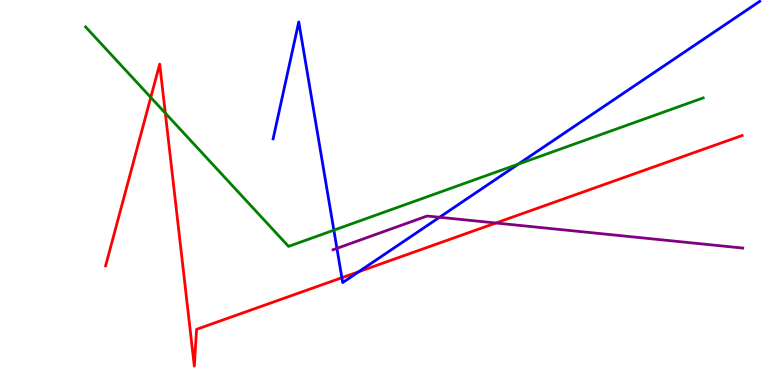[{'lines': ['blue', 'red'], 'intersections': [{'x': 4.41, 'y': 2.79}, {'x': 4.63, 'y': 2.94}]}, {'lines': ['green', 'red'], 'intersections': [{'x': 1.95, 'y': 7.47}, {'x': 2.13, 'y': 7.06}]}, {'lines': ['purple', 'red'], 'intersections': [{'x': 6.4, 'y': 4.21}]}, {'lines': ['blue', 'green'], 'intersections': [{'x': 4.31, 'y': 4.02}, {'x': 6.69, 'y': 5.74}]}, {'lines': ['blue', 'purple'], 'intersections': [{'x': 4.35, 'y': 3.55}, {'x': 5.67, 'y': 4.36}]}, {'lines': ['green', 'purple'], 'intersections': []}]